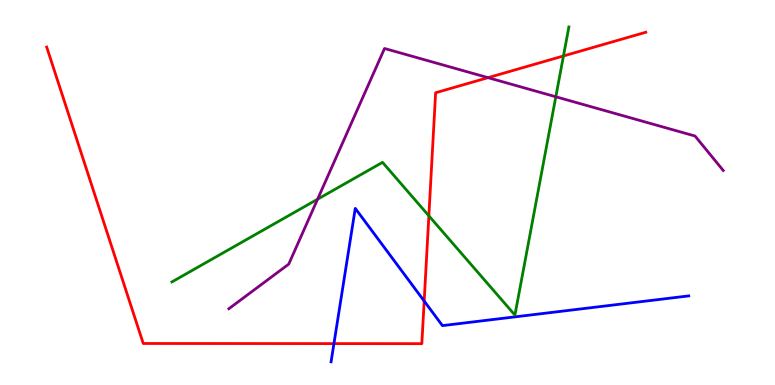[{'lines': ['blue', 'red'], 'intersections': [{'x': 4.31, 'y': 1.08}, {'x': 5.47, 'y': 2.18}]}, {'lines': ['green', 'red'], 'intersections': [{'x': 5.53, 'y': 4.39}, {'x': 7.27, 'y': 8.55}]}, {'lines': ['purple', 'red'], 'intersections': [{'x': 6.3, 'y': 7.98}]}, {'lines': ['blue', 'green'], 'intersections': []}, {'lines': ['blue', 'purple'], 'intersections': []}, {'lines': ['green', 'purple'], 'intersections': [{'x': 4.1, 'y': 4.83}, {'x': 7.17, 'y': 7.49}]}]